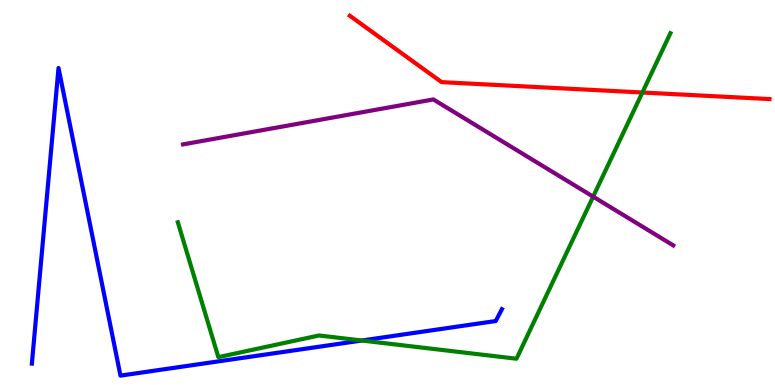[{'lines': ['blue', 'red'], 'intersections': []}, {'lines': ['green', 'red'], 'intersections': [{'x': 8.29, 'y': 7.6}]}, {'lines': ['purple', 'red'], 'intersections': []}, {'lines': ['blue', 'green'], 'intersections': [{'x': 4.67, 'y': 1.16}]}, {'lines': ['blue', 'purple'], 'intersections': []}, {'lines': ['green', 'purple'], 'intersections': [{'x': 7.65, 'y': 4.89}]}]